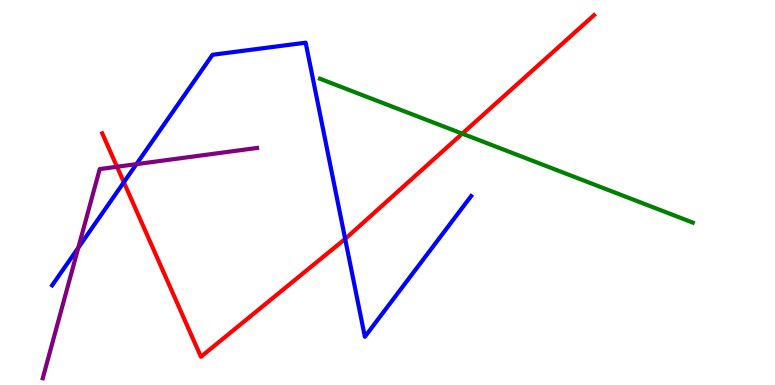[{'lines': ['blue', 'red'], 'intersections': [{'x': 1.6, 'y': 5.27}, {'x': 4.45, 'y': 3.79}]}, {'lines': ['green', 'red'], 'intersections': [{'x': 5.96, 'y': 6.53}]}, {'lines': ['purple', 'red'], 'intersections': [{'x': 1.51, 'y': 5.67}]}, {'lines': ['blue', 'green'], 'intersections': []}, {'lines': ['blue', 'purple'], 'intersections': [{'x': 1.01, 'y': 3.56}, {'x': 1.76, 'y': 5.74}]}, {'lines': ['green', 'purple'], 'intersections': []}]